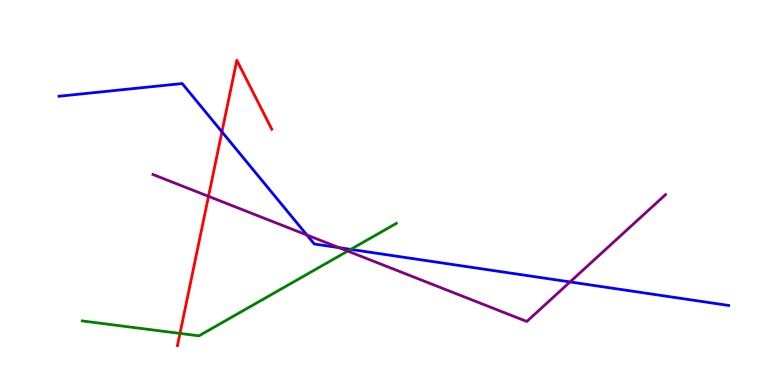[{'lines': ['blue', 'red'], 'intersections': [{'x': 2.86, 'y': 6.58}]}, {'lines': ['green', 'red'], 'intersections': [{'x': 2.32, 'y': 1.34}]}, {'lines': ['purple', 'red'], 'intersections': [{'x': 2.69, 'y': 4.9}]}, {'lines': ['blue', 'green'], 'intersections': [{'x': 4.53, 'y': 3.52}]}, {'lines': ['blue', 'purple'], 'intersections': [{'x': 3.96, 'y': 3.9}, {'x': 4.37, 'y': 3.57}, {'x': 7.36, 'y': 2.68}]}, {'lines': ['green', 'purple'], 'intersections': [{'x': 4.49, 'y': 3.48}]}]